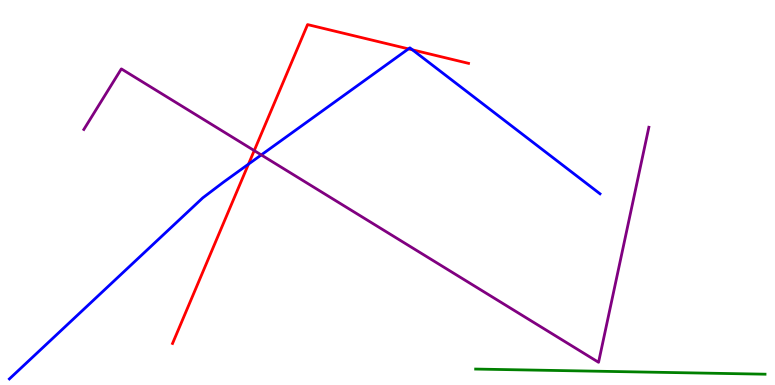[{'lines': ['blue', 'red'], 'intersections': [{'x': 3.21, 'y': 5.74}, {'x': 5.27, 'y': 8.73}, {'x': 5.32, 'y': 8.71}]}, {'lines': ['green', 'red'], 'intersections': []}, {'lines': ['purple', 'red'], 'intersections': [{'x': 3.28, 'y': 6.09}]}, {'lines': ['blue', 'green'], 'intersections': []}, {'lines': ['blue', 'purple'], 'intersections': [{'x': 3.37, 'y': 5.98}]}, {'lines': ['green', 'purple'], 'intersections': []}]